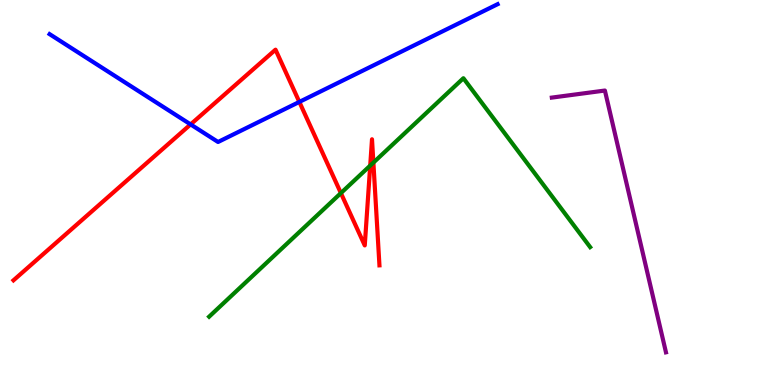[{'lines': ['blue', 'red'], 'intersections': [{'x': 2.46, 'y': 6.77}, {'x': 3.86, 'y': 7.35}]}, {'lines': ['green', 'red'], 'intersections': [{'x': 4.4, 'y': 4.98}, {'x': 4.78, 'y': 5.7}, {'x': 4.82, 'y': 5.78}]}, {'lines': ['purple', 'red'], 'intersections': []}, {'lines': ['blue', 'green'], 'intersections': []}, {'lines': ['blue', 'purple'], 'intersections': []}, {'lines': ['green', 'purple'], 'intersections': []}]